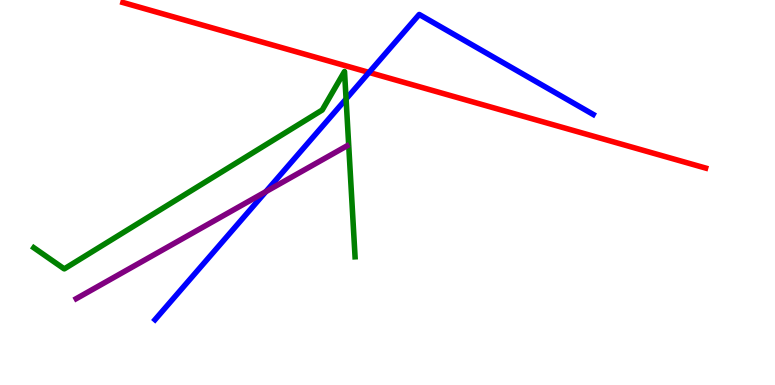[{'lines': ['blue', 'red'], 'intersections': [{'x': 4.76, 'y': 8.12}]}, {'lines': ['green', 'red'], 'intersections': []}, {'lines': ['purple', 'red'], 'intersections': []}, {'lines': ['blue', 'green'], 'intersections': [{'x': 4.47, 'y': 7.43}]}, {'lines': ['blue', 'purple'], 'intersections': [{'x': 3.43, 'y': 5.02}]}, {'lines': ['green', 'purple'], 'intersections': []}]